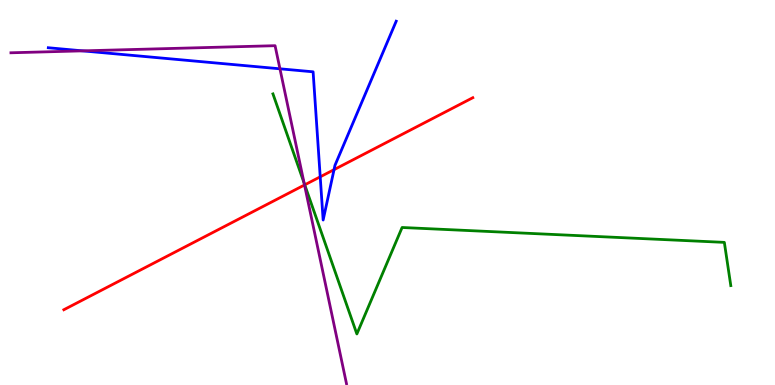[{'lines': ['blue', 'red'], 'intersections': [{'x': 4.13, 'y': 5.41}, {'x': 4.31, 'y': 5.59}]}, {'lines': ['green', 'red'], 'intersections': [{'x': 3.93, 'y': 5.2}]}, {'lines': ['purple', 'red'], 'intersections': [{'x': 3.93, 'y': 5.2}]}, {'lines': ['blue', 'green'], 'intersections': []}, {'lines': ['blue', 'purple'], 'intersections': [{'x': 1.07, 'y': 8.68}, {'x': 3.61, 'y': 8.21}]}, {'lines': ['green', 'purple'], 'intersections': [{'x': 3.92, 'y': 5.25}]}]